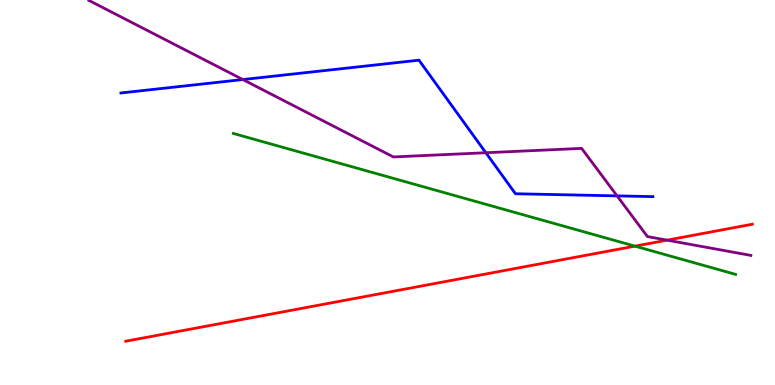[{'lines': ['blue', 'red'], 'intersections': []}, {'lines': ['green', 'red'], 'intersections': [{'x': 8.19, 'y': 3.61}]}, {'lines': ['purple', 'red'], 'intersections': [{'x': 8.61, 'y': 3.76}]}, {'lines': ['blue', 'green'], 'intersections': []}, {'lines': ['blue', 'purple'], 'intersections': [{'x': 3.13, 'y': 7.93}, {'x': 6.27, 'y': 6.03}, {'x': 7.96, 'y': 4.91}]}, {'lines': ['green', 'purple'], 'intersections': []}]